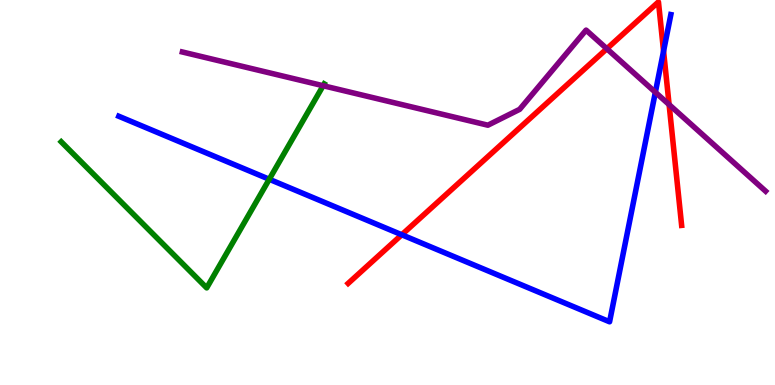[{'lines': ['blue', 'red'], 'intersections': [{'x': 5.18, 'y': 3.9}, {'x': 8.56, 'y': 8.67}]}, {'lines': ['green', 'red'], 'intersections': []}, {'lines': ['purple', 'red'], 'intersections': [{'x': 7.83, 'y': 8.73}, {'x': 8.63, 'y': 7.28}]}, {'lines': ['blue', 'green'], 'intersections': [{'x': 3.47, 'y': 5.34}]}, {'lines': ['blue', 'purple'], 'intersections': [{'x': 8.46, 'y': 7.6}]}, {'lines': ['green', 'purple'], 'intersections': [{'x': 4.17, 'y': 7.77}]}]